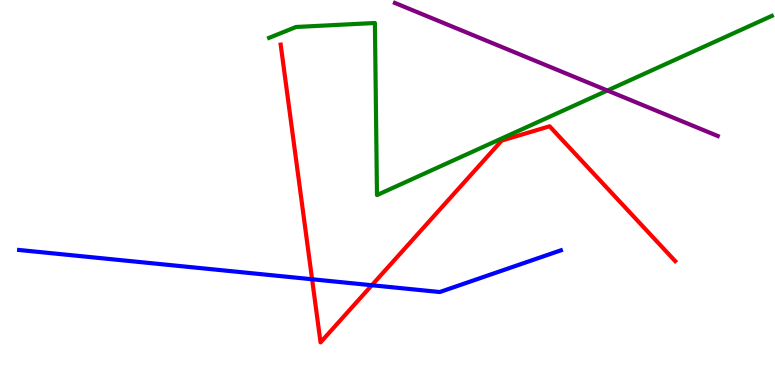[{'lines': ['blue', 'red'], 'intersections': [{'x': 4.03, 'y': 2.75}, {'x': 4.8, 'y': 2.59}]}, {'lines': ['green', 'red'], 'intersections': []}, {'lines': ['purple', 'red'], 'intersections': []}, {'lines': ['blue', 'green'], 'intersections': []}, {'lines': ['blue', 'purple'], 'intersections': []}, {'lines': ['green', 'purple'], 'intersections': [{'x': 7.84, 'y': 7.65}]}]